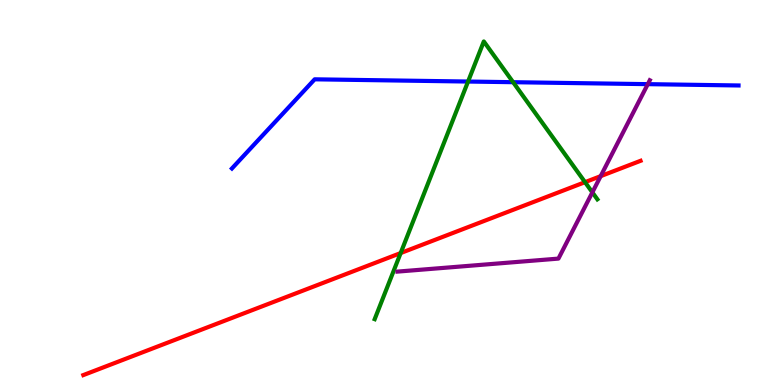[{'lines': ['blue', 'red'], 'intersections': []}, {'lines': ['green', 'red'], 'intersections': [{'x': 5.17, 'y': 3.43}, {'x': 7.55, 'y': 5.27}]}, {'lines': ['purple', 'red'], 'intersections': [{'x': 7.75, 'y': 5.42}]}, {'lines': ['blue', 'green'], 'intersections': [{'x': 6.04, 'y': 7.88}, {'x': 6.62, 'y': 7.87}]}, {'lines': ['blue', 'purple'], 'intersections': [{'x': 8.36, 'y': 7.81}]}, {'lines': ['green', 'purple'], 'intersections': [{'x': 7.64, 'y': 5.0}]}]